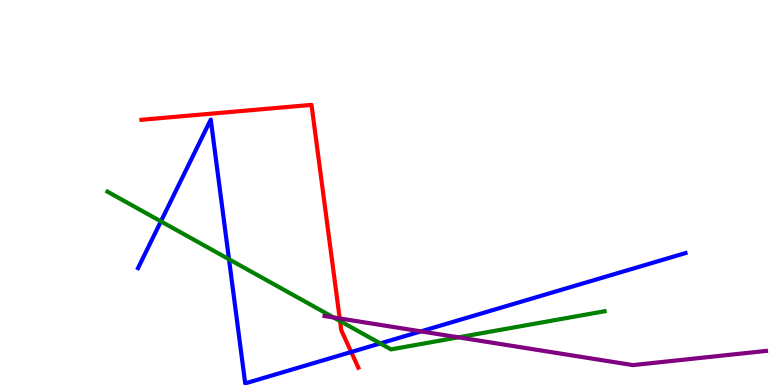[{'lines': ['blue', 'red'], 'intersections': [{'x': 4.53, 'y': 0.857}]}, {'lines': ['green', 'red'], 'intersections': [{'x': 4.39, 'y': 1.66}]}, {'lines': ['purple', 'red'], 'intersections': [{'x': 4.38, 'y': 1.73}]}, {'lines': ['blue', 'green'], 'intersections': [{'x': 2.08, 'y': 4.25}, {'x': 2.95, 'y': 3.27}, {'x': 4.91, 'y': 1.08}]}, {'lines': ['blue', 'purple'], 'intersections': [{'x': 5.43, 'y': 1.39}]}, {'lines': ['green', 'purple'], 'intersections': [{'x': 4.31, 'y': 1.75}, {'x': 5.92, 'y': 1.24}]}]